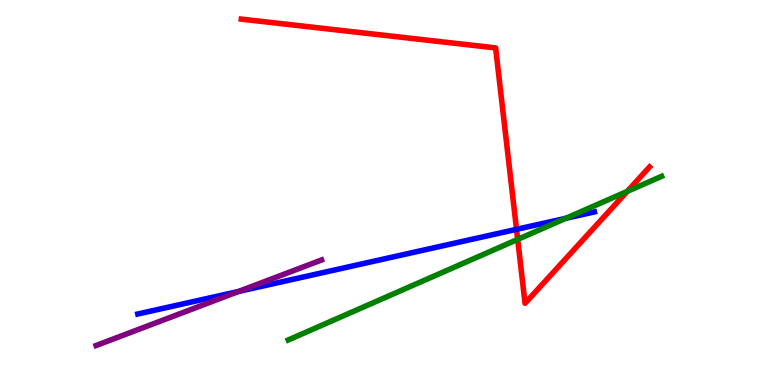[{'lines': ['blue', 'red'], 'intersections': [{'x': 6.66, 'y': 4.04}]}, {'lines': ['green', 'red'], 'intersections': [{'x': 6.68, 'y': 3.78}, {'x': 8.09, 'y': 5.03}]}, {'lines': ['purple', 'red'], 'intersections': []}, {'lines': ['blue', 'green'], 'intersections': [{'x': 7.3, 'y': 4.33}]}, {'lines': ['blue', 'purple'], 'intersections': [{'x': 3.08, 'y': 2.43}]}, {'lines': ['green', 'purple'], 'intersections': []}]